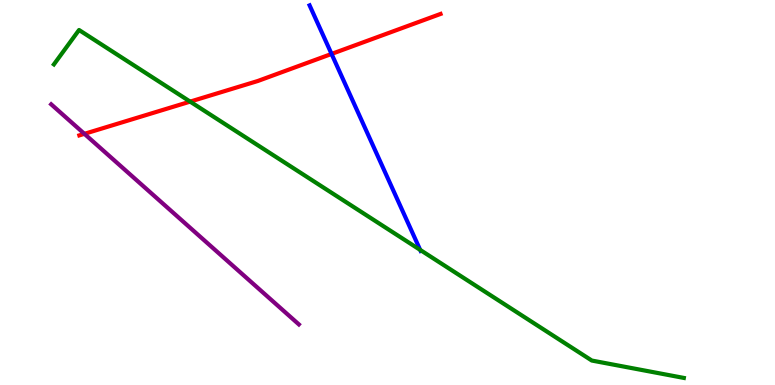[{'lines': ['blue', 'red'], 'intersections': [{'x': 4.28, 'y': 8.6}]}, {'lines': ['green', 'red'], 'intersections': [{'x': 2.45, 'y': 7.36}]}, {'lines': ['purple', 'red'], 'intersections': [{'x': 1.09, 'y': 6.52}]}, {'lines': ['blue', 'green'], 'intersections': [{'x': 5.42, 'y': 3.51}]}, {'lines': ['blue', 'purple'], 'intersections': []}, {'lines': ['green', 'purple'], 'intersections': []}]